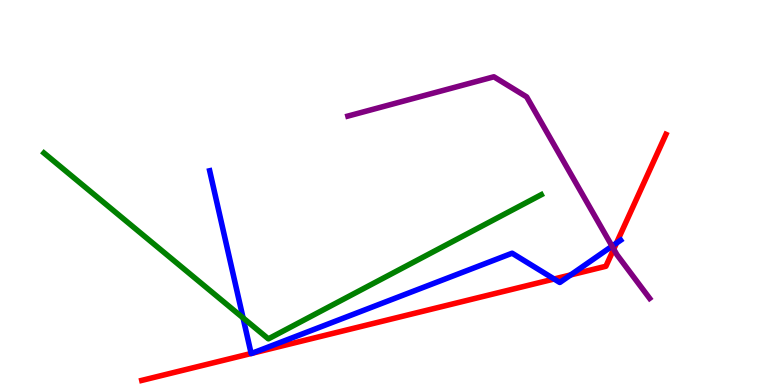[{'lines': ['blue', 'red'], 'intersections': [{'x': 3.24, 'y': 0.818}, {'x': 3.25, 'y': 0.824}, {'x': 7.15, 'y': 2.75}, {'x': 7.36, 'y': 2.86}, {'x': 7.95, 'y': 3.68}]}, {'lines': ['green', 'red'], 'intersections': []}, {'lines': ['purple', 'red'], 'intersections': [{'x': 7.92, 'y': 3.53}]}, {'lines': ['blue', 'green'], 'intersections': [{'x': 3.14, 'y': 1.74}]}, {'lines': ['blue', 'purple'], 'intersections': [{'x': 7.9, 'y': 3.61}]}, {'lines': ['green', 'purple'], 'intersections': []}]